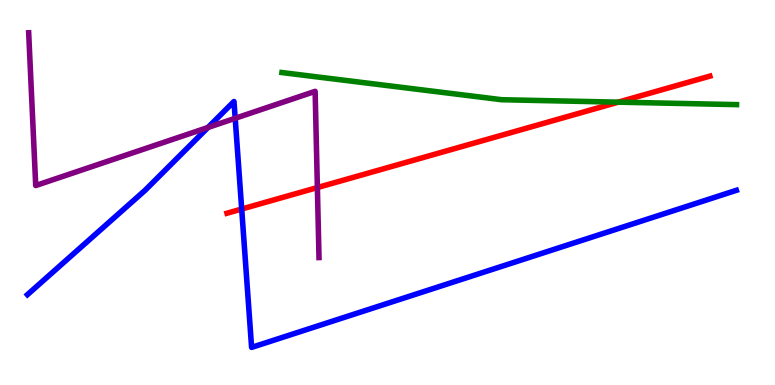[{'lines': ['blue', 'red'], 'intersections': [{'x': 3.12, 'y': 4.57}]}, {'lines': ['green', 'red'], 'intersections': [{'x': 7.98, 'y': 7.35}]}, {'lines': ['purple', 'red'], 'intersections': [{'x': 4.1, 'y': 5.13}]}, {'lines': ['blue', 'green'], 'intersections': []}, {'lines': ['blue', 'purple'], 'intersections': [{'x': 2.68, 'y': 6.69}, {'x': 3.03, 'y': 6.93}]}, {'lines': ['green', 'purple'], 'intersections': []}]